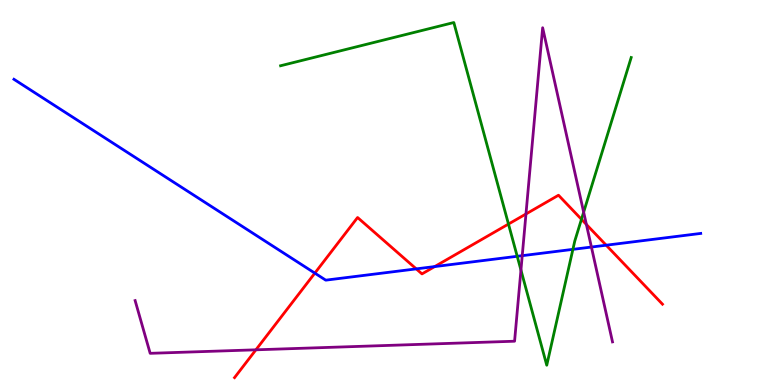[{'lines': ['blue', 'red'], 'intersections': [{'x': 4.06, 'y': 2.91}, {'x': 5.37, 'y': 3.02}, {'x': 5.61, 'y': 3.08}, {'x': 7.82, 'y': 3.63}]}, {'lines': ['green', 'red'], 'intersections': [{'x': 6.56, 'y': 4.18}, {'x': 7.5, 'y': 4.3}]}, {'lines': ['purple', 'red'], 'intersections': [{'x': 3.3, 'y': 0.914}, {'x': 6.79, 'y': 4.44}, {'x': 7.57, 'y': 4.17}]}, {'lines': ['blue', 'green'], 'intersections': [{'x': 6.67, 'y': 3.34}, {'x': 7.39, 'y': 3.52}]}, {'lines': ['blue', 'purple'], 'intersections': [{'x': 6.74, 'y': 3.36}, {'x': 7.63, 'y': 3.58}]}, {'lines': ['green', 'purple'], 'intersections': [{'x': 6.72, 'y': 2.99}, {'x': 7.53, 'y': 4.49}]}]